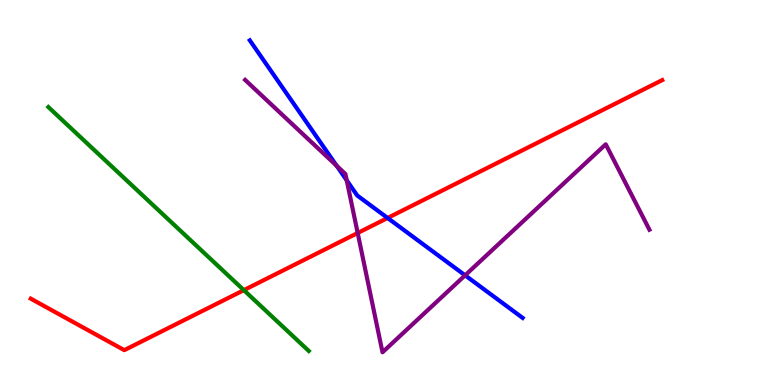[{'lines': ['blue', 'red'], 'intersections': [{'x': 5.0, 'y': 4.34}]}, {'lines': ['green', 'red'], 'intersections': [{'x': 3.15, 'y': 2.46}]}, {'lines': ['purple', 'red'], 'intersections': [{'x': 4.62, 'y': 3.95}]}, {'lines': ['blue', 'green'], 'intersections': []}, {'lines': ['blue', 'purple'], 'intersections': [{'x': 4.34, 'y': 5.69}, {'x': 4.47, 'y': 5.32}, {'x': 6.0, 'y': 2.85}]}, {'lines': ['green', 'purple'], 'intersections': []}]